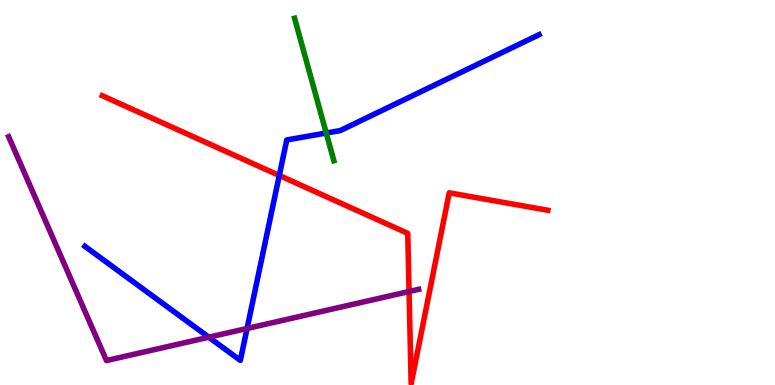[{'lines': ['blue', 'red'], 'intersections': [{'x': 3.6, 'y': 5.44}]}, {'lines': ['green', 'red'], 'intersections': []}, {'lines': ['purple', 'red'], 'intersections': [{'x': 5.28, 'y': 2.43}]}, {'lines': ['blue', 'green'], 'intersections': [{'x': 4.21, 'y': 6.54}]}, {'lines': ['blue', 'purple'], 'intersections': [{'x': 2.69, 'y': 1.24}, {'x': 3.19, 'y': 1.47}]}, {'lines': ['green', 'purple'], 'intersections': []}]